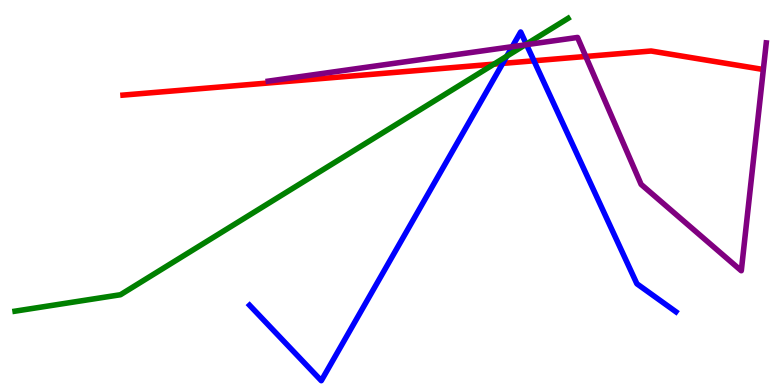[{'lines': ['blue', 'red'], 'intersections': [{'x': 6.49, 'y': 8.35}, {'x': 6.89, 'y': 8.42}]}, {'lines': ['green', 'red'], 'intersections': [{'x': 6.37, 'y': 8.33}]}, {'lines': ['purple', 'red'], 'intersections': [{'x': 7.56, 'y': 8.53}]}, {'lines': ['blue', 'green'], 'intersections': [{'x': 6.54, 'y': 8.54}, {'x': 6.79, 'y': 8.85}]}, {'lines': ['blue', 'purple'], 'intersections': [{'x': 6.61, 'y': 8.79}, {'x': 6.79, 'y': 8.84}]}, {'lines': ['green', 'purple'], 'intersections': [{'x': 6.78, 'y': 8.84}]}]